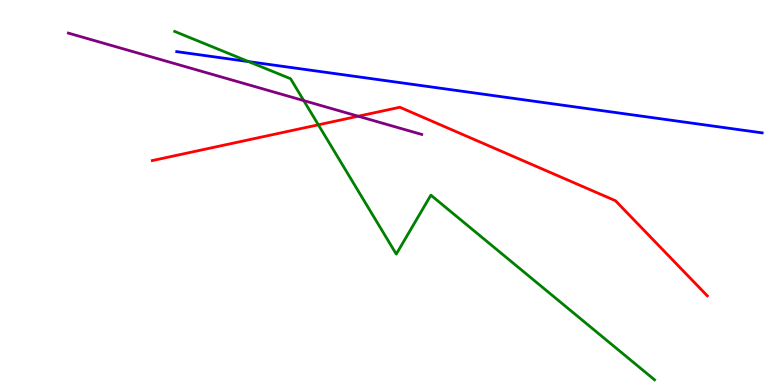[{'lines': ['blue', 'red'], 'intersections': []}, {'lines': ['green', 'red'], 'intersections': [{'x': 4.11, 'y': 6.76}]}, {'lines': ['purple', 'red'], 'intersections': [{'x': 4.62, 'y': 6.98}]}, {'lines': ['blue', 'green'], 'intersections': [{'x': 3.21, 'y': 8.4}]}, {'lines': ['blue', 'purple'], 'intersections': []}, {'lines': ['green', 'purple'], 'intersections': [{'x': 3.92, 'y': 7.39}]}]